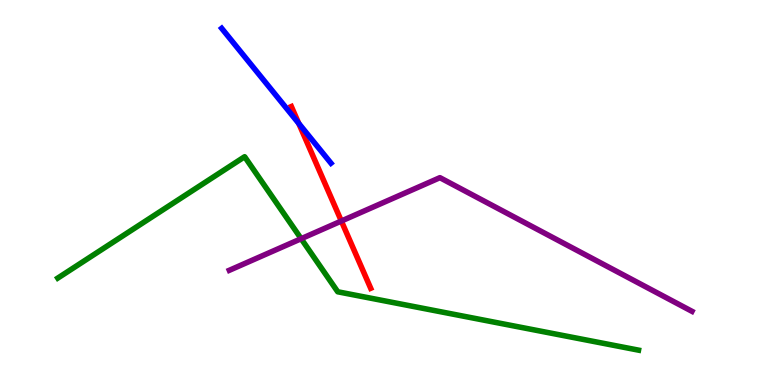[{'lines': ['blue', 'red'], 'intersections': [{'x': 3.85, 'y': 6.79}]}, {'lines': ['green', 'red'], 'intersections': []}, {'lines': ['purple', 'red'], 'intersections': [{'x': 4.4, 'y': 4.26}]}, {'lines': ['blue', 'green'], 'intersections': []}, {'lines': ['blue', 'purple'], 'intersections': []}, {'lines': ['green', 'purple'], 'intersections': [{'x': 3.89, 'y': 3.8}]}]